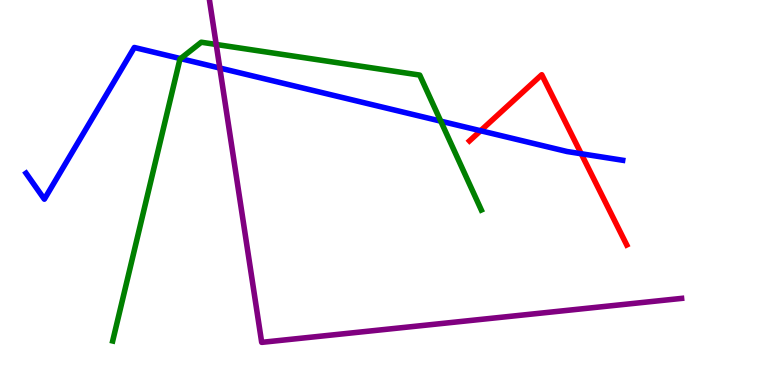[{'lines': ['blue', 'red'], 'intersections': [{'x': 6.2, 'y': 6.6}, {'x': 7.5, 'y': 6.01}]}, {'lines': ['green', 'red'], 'intersections': []}, {'lines': ['purple', 'red'], 'intersections': []}, {'lines': ['blue', 'green'], 'intersections': [{'x': 2.33, 'y': 8.48}, {'x': 5.69, 'y': 6.85}]}, {'lines': ['blue', 'purple'], 'intersections': [{'x': 2.84, 'y': 8.23}]}, {'lines': ['green', 'purple'], 'intersections': [{'x': 2.79, 'y': 8.84}]}]